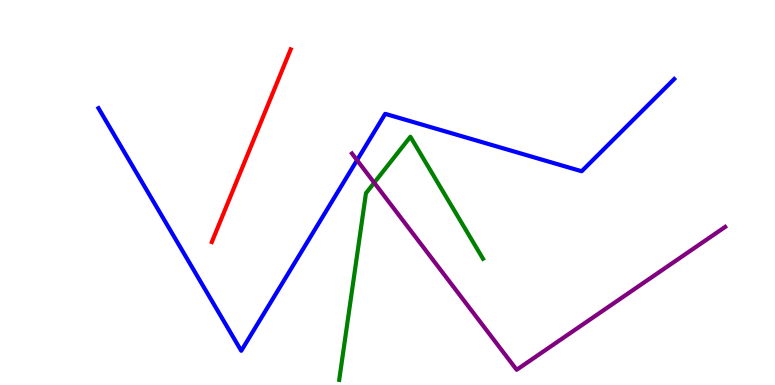[{'lines': ['blue', 'red'], 'intersections': []}, {'lines': ['green', 'red'], 'intersections': []}, {'lines': ['purple', 'red'], 'intersections': []}, {'lines': ['blue', 'green'], 'intersections': []}, {'lines': ['blue', 'purple'], 'intersections': [{'x': 4.61, 'y': 5.84}]}, {'lines': ['green', 'purple'], 'intersections': [{'x': 4.83, 'y': 5.25}]}]